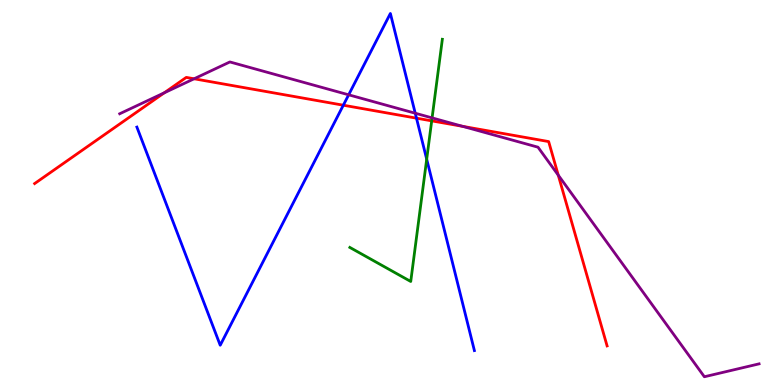[{'lines': ['blue', 'red'], 'intersections': [{'x': 4.43, 'y': 7.27}, {'x': 5.37, 'y': 6.93}]}, {'lines': ['green', 'red'], 'intersections': [{'x': 5.57, 'y': 6.86}]}, {'lines': ['purple', 'red'], 'intersections': [{'x': 2.12, 'y': 7.59}, {'x': 2.5, 'y': 7.95}, {'x': 5.97, 'y': 6.72}, {'x': 7.2, 'y': 5.45}]}, {'lines': ['blue', 'green'], 'intersections': [{'x': 5.51, 'y': 5.87}]}, {'lines': ['blue', 'purple'], 'intersections': [{'x': 4.5, 'y': 7.54}, {'x': 5.36, 'y': 7.06}]}, {'lines': ['green', 'purple'], 'intersections': [{'x': 5.58, 'y': 6.94}]}]